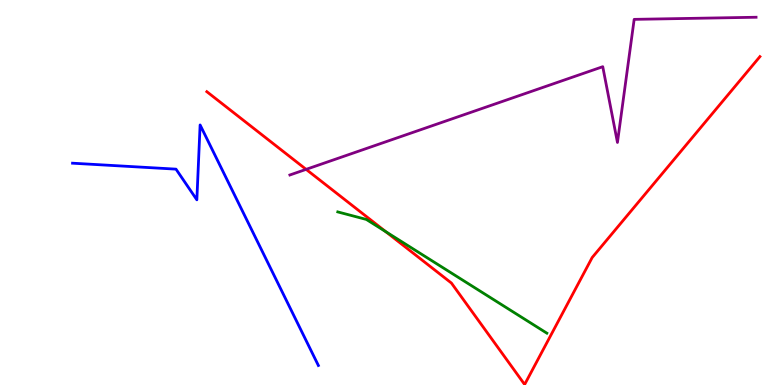[{'lines': ['blue', 'red'], 'intersections': []}, {'lines': ['green', 'red'], 'intersections': [{'x': 4.98, 'y': 3.98}]}, {'lines': ['purple', 'red'], 'intersections': [{'x': 3.95, 'y': 5.6}]}, {'lines': ['blue', 'green'], 'intersections': []}, {'lines': ['blue', 'purple'], 'intersections': []}, {'lines': ['green', 'purple'], 'intersections': []}]